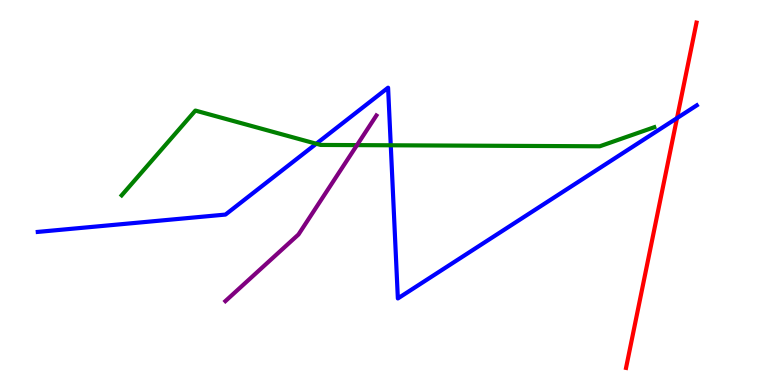[{'lines': ['blue', 'red'], 'intersections': [{'x': 8.74, 'y': 6.93}]}, {'lines': ['green', 'red'], 'intersections': []}, {'lines': ['purple', 'red'], 'intersections': []}, {'lines': ['blue', 'green'], 'intersections': [{'x': 4.08, 'y': 6.27}, {'x': 5.04, 'y': 6.23}]}, {'lines': ['blue', 'purple'], 'intersections': []}, {'lines': ['green', 'purple'], 'intersections': [{'x': 4.61, 'y': 6.23}]}]